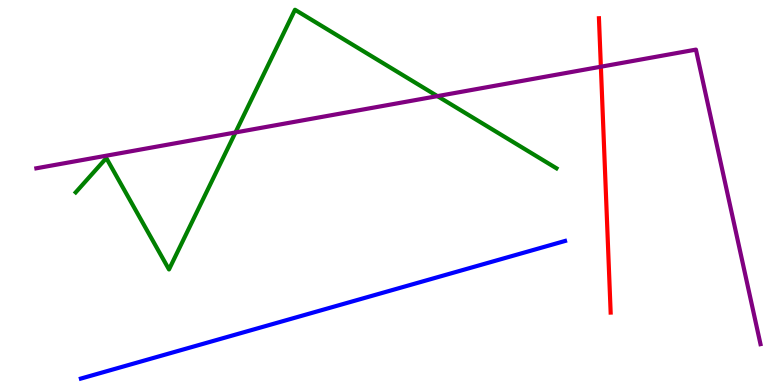[{'lines': ['blue', 'red'], 'intersections': []}, {'lines': ['green', 'red'], 'intersections': []}, {'lines': ['purple', 'red'], 'intersections': [{'x': 7.75, 'y': 8.27}]}, {'lines': ['blue', 'green'], 'intersections': []}, {'lines': ['blue', 'purple'], 'intersections': []}, {'lines': ['green', 'purple'], 'intersections': [{'x': 3.04, 'y': 6.56}, {'x': 5.64, 'y': 7.5}]}]